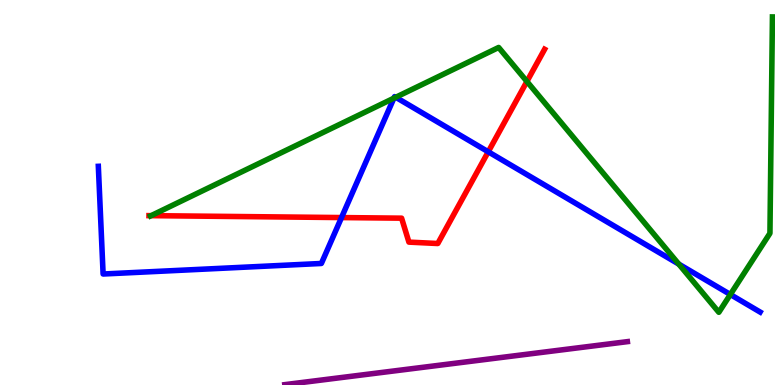[{'lines': ['blue', 'red'], 'intersections': [{'x': 4.41, 'y': 4.35}, {'x': 6.3, 'y': 6.06}]}, {'lines': ['green', 'red'], 'intersections': [{'x': 1.95, 'y': 4.4}, {'x': 6.8, 'y': 7.88}]}, {'lines': ['purple', 'red'], 'intersections': []}, {'lines': ['blue', 'green'], 'intersections': [{'x': 5.08, 'y': 7.45}, {'x': 5.11, 'y': 7.47}, {'x': 8.76, 'y': 3.14}, {'x': 9.42, 'y': 2.35}]}, {'lines': ['blue', 'purple'], 'intersections': []}, {'lines': ['green', 'purple'], 'intersections': []}]